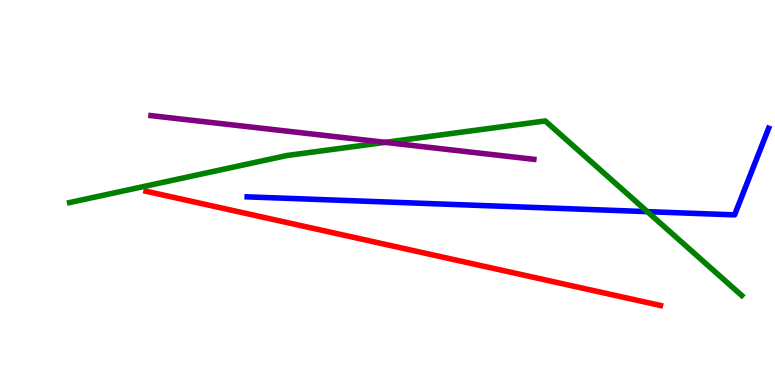[{'lines': ['blue', 'red'], 'intersections': []}, {'lines': ['green', 'red'], 'intersections': []}, {'lines': ['purple', 'red'], 'intersections': []}, {'lines': ['blue', 'green'], 'intersections': [{'x': 8.35, 'y': 4.5}]}, {'lines': ['blue', 'purple'], 'intersections': []}, {'lines': ['green', 'purple'], 'intersections': [{'x': 4.97, 'y': 6.3}]}]